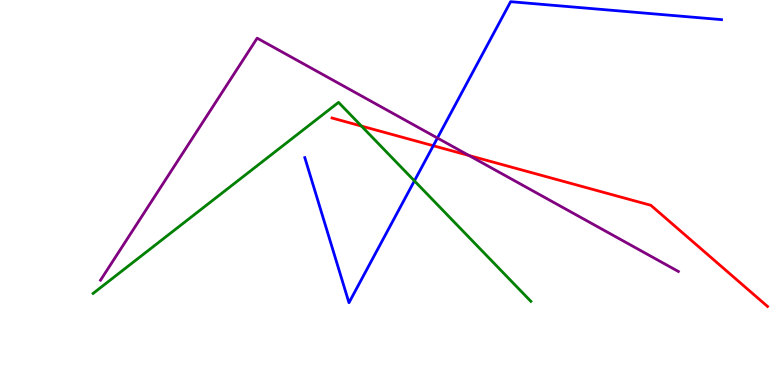[{'lines': ['blue', 'red'], 'intersections': [{'x': 5.59, 'y': 6.21}]}, {'lines': ['green', 'red'], 'intersections': [{'x': 4.66, 'y': 6.73}]}, {'lines': ['purple', 'red'], 'intersections': [{'x': 6.05, 'y': 5.96}]}, {'lines': ['blue', 'green'], 'intersections': [{'x': 5.35, 'y': 5.3}]}, {'lines': ['blue', 'purple'], 'intersections': [{'x': 5.64, 'y': 6.42}]}, {'lines': ['green', 'purple'], 'intersections': []}]